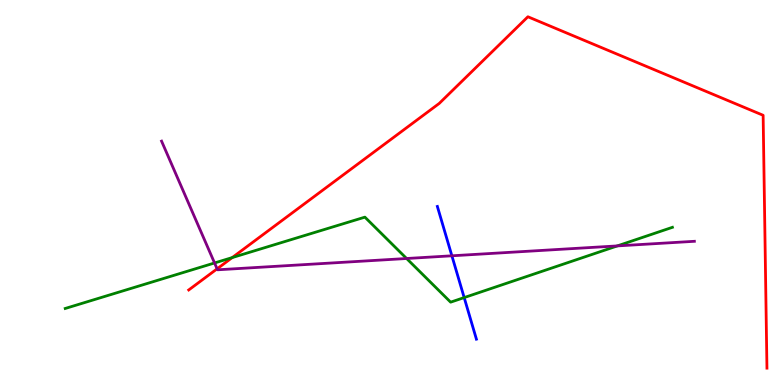[{'lines': ['blue', 'red'], 'intersections': []}, {'lines': ['green', 'red'], 'intersections': [{'x': 3.0, 'y': 3.31}]}, {'lines': ['purple', 'red'], 'intersections': [{'x': 2.8, 'y': 3.02}]}, {'lines': ['blue', 'green'], 'intersections': [{'x': 5.99, 'y': 2.27}]}, {'lines': ['blue', 'purple'], 'intersections': [{'x': 5.83, 'y': 3.36}]}, {'lines': ['green', 'purple'], 'intersections': [{'x': 2.77, 'y': 3.17}, {'x': 5.25, 'y': 3.29}, {'x': 7.97, 'y': 3.61}]}]